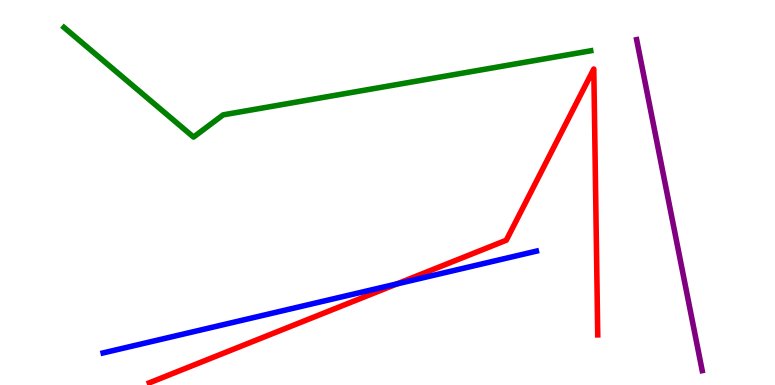[{'lines': ['blue', 'red'], 'intersections': [{'x': 5.12, 'y': 2.63}]}, {'lines': ['green', 'red'], 'intersections': []}, {'lines': ['purple', 'red'], 'intersections': []}, {'lines': ['blue', 'green'], 'intersections': []}, {'lines': ['blue', 'purple'], 'intersections': []}, {'lines': ['green', 'purple'], 'intersections': []}]